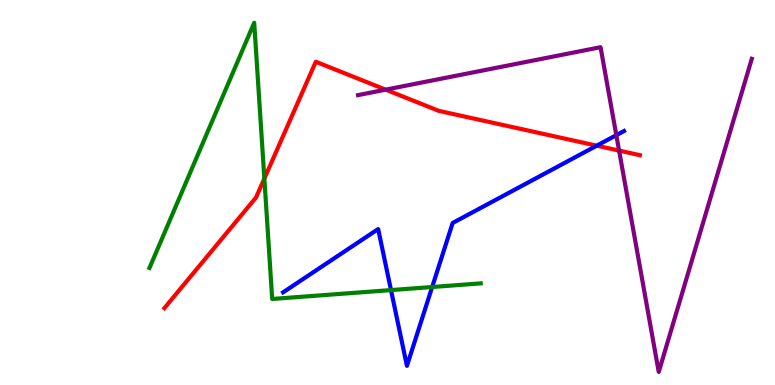[{'lines': ['blue', 'red'], 'intersections': [{'x': 7.7, 'y': 6.22}]}, {'lines': ['green', 'red'], 'intersections': [{'x': 3.41, 'y': 5.36}]}, {'lines': ['purple', 'red'], 'intersections': [{'x': 4.98, 'y': 7.67}, {'x': 7.99, 'y': 6.09}]}, {'lines': ['blue', 'green'], 'intersections': [{'x': 5.05, 'y': 2.47}, {'x': 5.58, 'y': 2.55}]}, {'lines': ['blue', 'purple'], 'intersections': [{'x': 7.95, 'y': 6.49}]}, {'lines': ['green', 'purple'], 'intersections': []}]